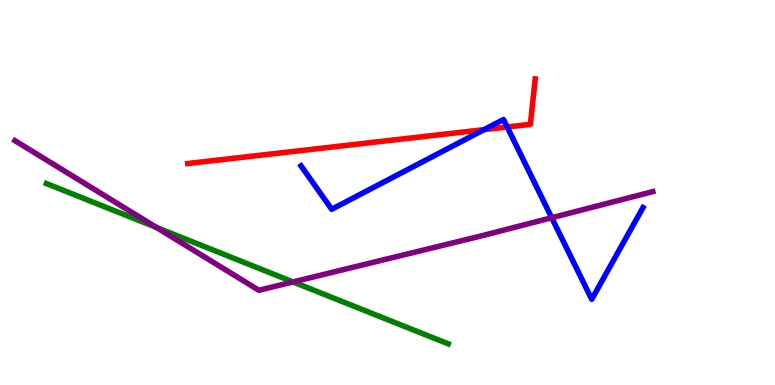[{'lines': ['blue', 'red'], 'intersections': [{'x': 6.25, 'y': 6.63}, {'x': 6.54, 'y': 6.7}]}, {'lines': ['green', 'red'], 'intersections': []}, {'lines': ['purple', 'red'], 'intersections': []}, {'lines': ['blue', 'green'], 'intersections': []}, {'lines': ['blue', 'purple'], 'intersections': [{'x': 7.12, 'y': 4.34}]}, {'lines': ['green', 'purple'], 'intersections': [{'x': 2.02, 'y': 4.09}, {'x': 3.78, 'y': 2.68}]}]